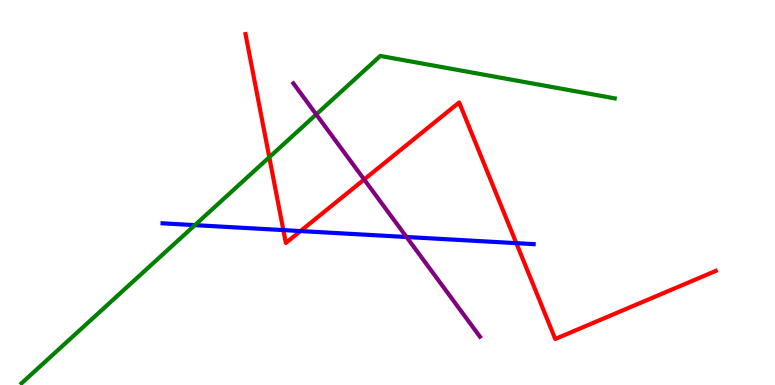[{'lines': ['blue', 'red'], 'intersections': [{'x': 3.66, 'y': 4.02}, {'x': 3.88, 'y': 4.0}, {'x': 6.66, 'y': 3.68}]}, {'lines': ['green', 'red'], 'intersections': [{'x': 3.47, 'y': 5.92}]}, {'lines': ['purple', 'red'], 'intersections': [{'x': 4.7, 'y': 5.34}]}, {'lines': ['blue', 'green'], 'intersections': [{'x': 2.51, 'y': 4.15}]}, {'lines': ['blue', 'purple'], 'intersections': [{'x': 5.25, 'y': 3.84}]}, {'lines': ['green', 'purple'], 'intersections': [{'x': 4.08, 'y': 7.03}]}]